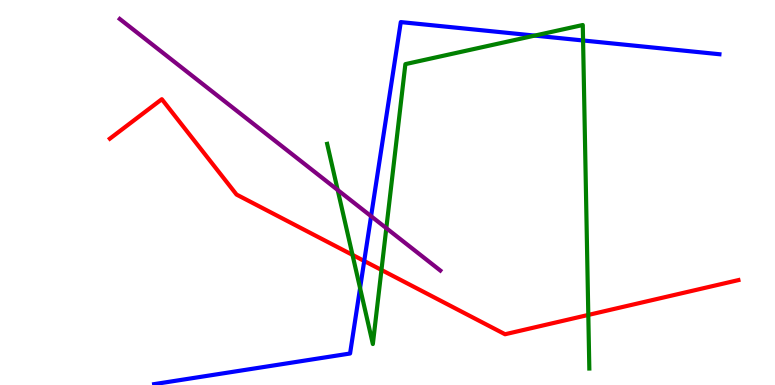[{'lines': ['blue', 'red'], 'intersections': [{'x': 4.7, 'y': 3.22}]}, {'lines': ['green', 'red'], 'intersections': [{'x': 4.55, 'y': 3.38}, {'x': 4.92, 'y': 2.99}, {'x': 7.59, 'y': 1.82}]}, {'lines': ['purple', 'red'], 'intersections': []}, {'lines': ['blue', 'green'], 'intersections': [{'x': 4.65, 'y': 2.52}, {'x': 6.9, 'y': 9.08}, {'x': 7.52, 'y': 8.95}]}, {'lines': ['blue', 'purple'], 'intersections': [{'x': 4.79, 'y': 4.38}]}, {'lines': ['green', 'purple'], 'intersections': [{'x': 4.36, 'y': 5.07}, {'x': 4.98, 'y': 4.07}]}]